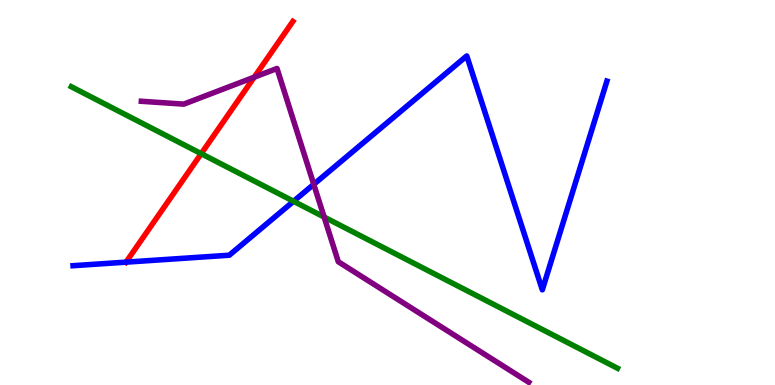[{'lines': ['blue', 'red'], 'intersections': [{'x': 1.63, 'y': 3.19}]}, {'lines': ['green', 'red'], 'intersections': [{'x': 2.6, 'y': 6.01}]}, {'lines': ['purple', 'red'], 'intersections': [{'x': 3.28, 'y': 8.0}]}, {'lines': ['blue', 'green'], 'intersections': [{'x': 3.79, 'y': 4.77}]}, {'lines': ['blue', 'purple'], 'intersections': [{'x': 4.05, 'y': 5.21}]}, {'lines': ['green', 'purple'], 'intersections': [{'x': 4.18, 'y': 4.36}]}]